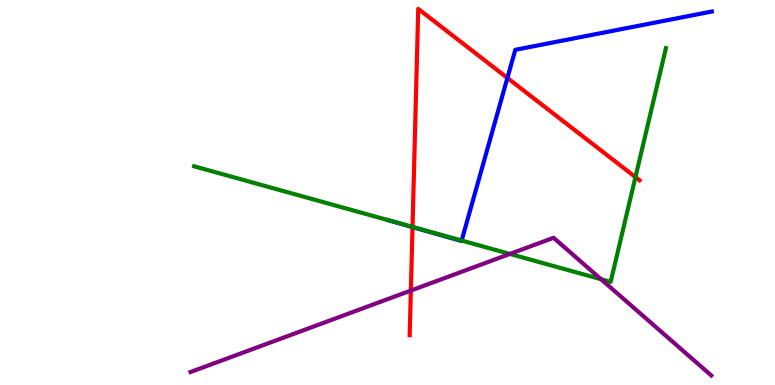[{'lines': ['blue', 'red'], 'intersections': [{'x': 5.32, 'y': 4.1}, {'x': 6.55, 'y': 7.98}]}, {'lines': ['green', 'red'], 'intersections': [{'x': 5.32, 'y': 4.11}, {'x': 8.2, 'y': 5.4}]}, {'lines': ['purple', 'red'], 'intersections': [{'x': 5.3, 'y': 2.45}]}, {'lines': ['blue', 'green'], 'intersections': [{'x': 5.96, 'y': 3.75}]}, {'lines': ['blue', 'purple'], 'intersections': []}, {'lines': ['green', 'purple'], 'intersections': [{'x': 6.58, 'y': 3.4}, {'x': 7.76, 'y': 2.75}]}]